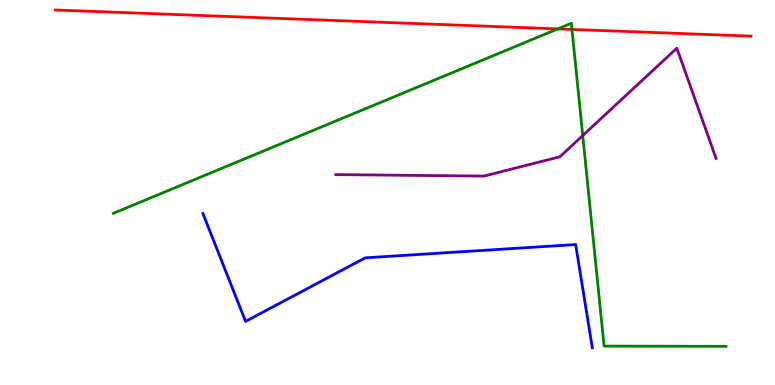[{'lines': ['blue', 'red'], 'intersections': []}, {'lines': ['green', 'red'], 'intersections': [{'x': 7.2, 'y': 9.25}, {'x': 7.38, 'y': 9.24}]}, {'lines': ['purple', 'red'], 'intersections': []}, {'lines': ['blue', 'green'], 'intersections': []}, {'lines': ['blue', 'purple'], 'intersections': []}, {'lines': ['green', 'purple'], 'intersections': [{'x': 7.52, 'y': 6.48}]}]